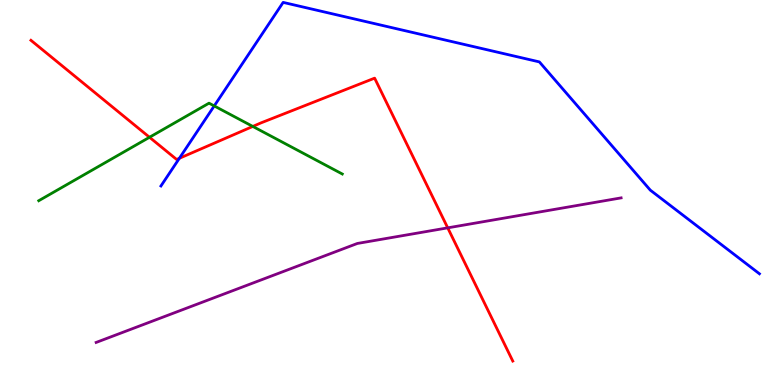[{'lines': ['blue', 'red'], 'intersections': [{'x': 2.31, 'y': 5.89}]}, {'lines': ['green', 'red'], 'intersections': [{'x': 1.93, 'y': 6.43}, {'x': 3.26, 'y': 6.72}]}, {'lines': ['purple', 'red'], 'intersections': [{'x': 5.78, 'y': 4.08}]}, {'lines': ['blue', 'green'], 'intersections': [{'x': 2.76, 'y': 7.25}]}, {'lines': ['blue', 'purple'], 'intersections': []}, {'lines': ['green', 'purple'], 'intersections': []}]